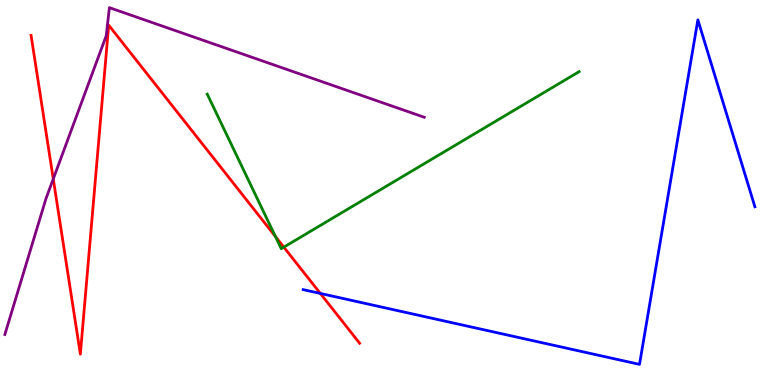[{'lines': ['blue', 'red'], 'intersections': [{'x': 4.13, 'y': 2.38}]}, {'lines': ['green', 'red'], 'intersections': [{'x': 3.55, 'y': 3.86}, {'x': 3.66, 'y': 3.58}]}, {'lines': ['purple', 'red'], 'intersections': [{'x': 0.687, 'y': 5.35}]}, {'lines': ['blue', 'green'], 'intersections': []}, {'lines': ['blue', 'purple'], 'intersections': []}, {'lines': ['green', 'purple'], 'intersections': []}]